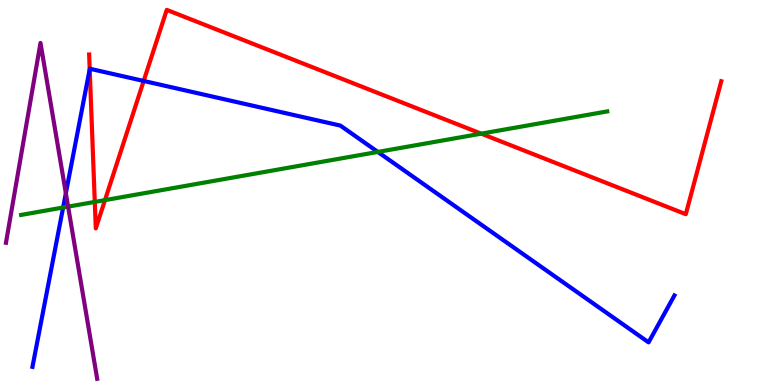[{'lines': ['blue', 'red'], 'intersections': [{'x': 1.16, 'y': 8.2}, {'x': 1.85, 'y': 7.9}]}, {'lines': ['green', 'red'], 'intersections': [{'x': 1.22, 'y': 4.76}, {'x': 1.35, 'y': 4.8}, {'x': 6.21, 'y': 6.53}]}, {'lines': ['purple', 'red'], 'intersections': []}, {'lines': ['blue', 'green'], 'intersections': [{'x': 0.814, 'y': 4.61}, {'x': 4.88, 'y': 6.05}]}, {'lines': ['blue', 'purple'], 'intersections': [{'x': 0.85, 'y': 4.98}]}, {'lines': ['green', 'purple'], 'intersections': [{'x': 0.879, 'y': 4.63}]}]